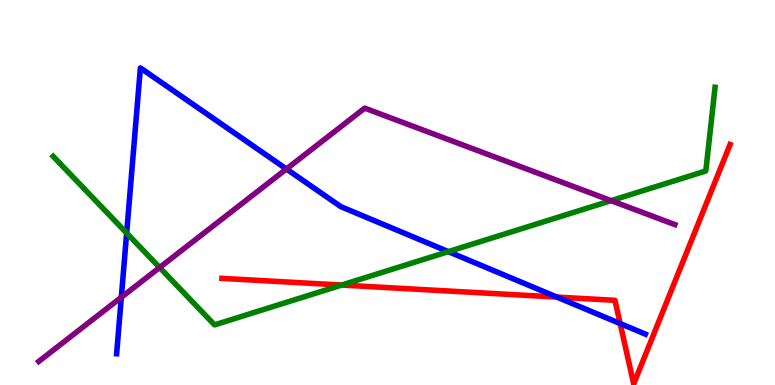[{'lines': ['blue', 'red'], 'intersections': [{'x': 7.19, 'y': 2.28}, {'x': 8.0, 'y': 1.6}]}, {'lines': ['green', 'red'], 'intersections': [{'x': 4.41, 'y': 2.6}]}, {'lines': ['purple', 'red'], 'intersections': []}, {'lines': ['blue', 'green'], 'intersections': [{'x': 1.63, 'y': 3.95}, {'x': 5.79, 'y': 3.46}]}, {'lines': ['blue', 'purple'], 'intersections': [{'x': 1.57, 'y': 2.28}, {'x': 3.7, 'y': 5.61}]}, {'lines': ['green', 'purple'], 'intersections': [{'x': 2.06, 'y': 3.05}, {'x': 7.89, 'y': 4.79}]}]